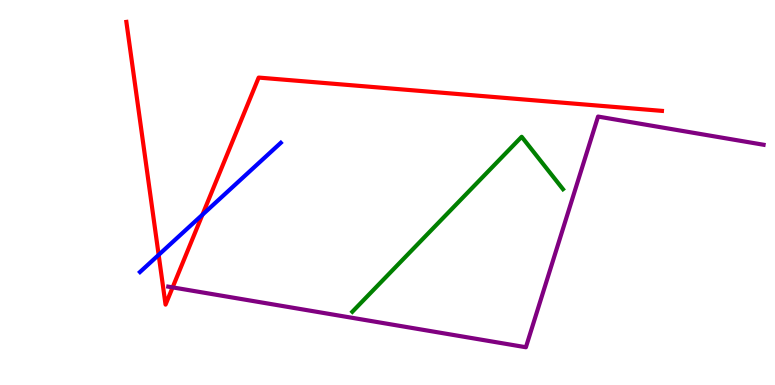[{'lines': ['blue', 'red'], 'intersections': [{'x': 2.05, 'y': 3.38}, {'x': 2.61, 'y': 4.42}]}, {'lines': ['green', 'red'], 'intersections': []}, {'lines': ['purple', 'red'], 'intersections': [{'x': 2.23, 'y': 2.54}]}, {'lines': ['blue', 'green'], 'intersections': []}, {'lines': ['blue', 'purple'], 'intersections': []}, {'lines': ['green', 'purple'], 'intersections': []}]